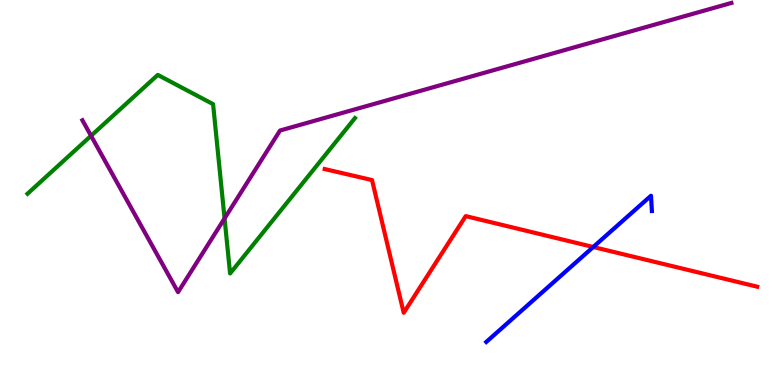[{'lines': ['blue', 'red'], 'intersections': [{'x': 7.65, 'y': 3.58}]}, {'lines': ['green', 'red'], 'intersections': []}, {'lines': ['purple', 'red'], 'intersections': []}, {'lines': ['blue', 'green'], 'intersections': []}, {'lines': ['blue', 'purple'], 'intersections': []}, {'lines': ['green', 'purple'], 'intersections': [{'x': 1.17, 'y': 6.47}, {'x': 2.9, 'y': 4.33}]}]